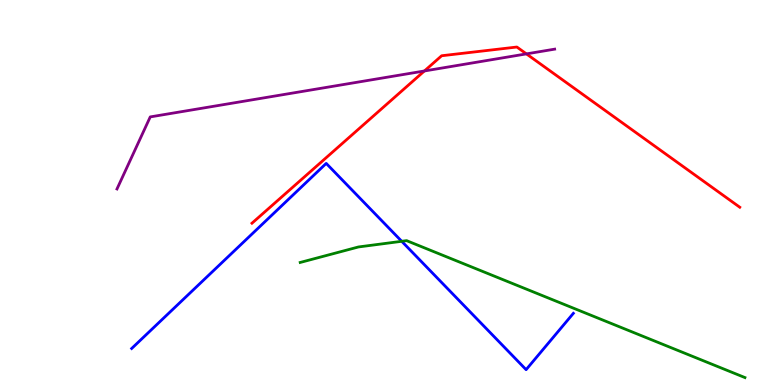[{'lines': ['blue', 'red'], 'intersections': []}, {'lines': ['green', 'red'], 'intersections': []}, {'lines': ['purple', 'red'], 'intersections': [{'x': 5.48, 'y': 8.16}, {'x': 6.79, 'y': 8.6}]}, {'lines': ['blue', 'green'], 'intersections': [{'x': 5.18, 'y': 3.73}]}, {'lines': ['blue', 'purple'], 'intersections': []}, {'lines': ['green', 'purple'], 'intersections': []}]